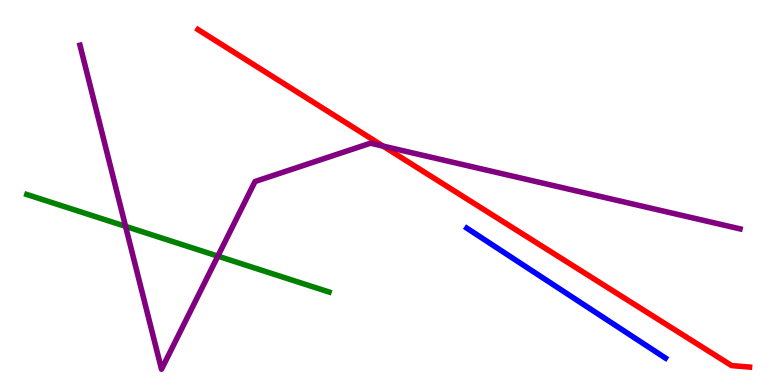[{'lines': ['blue', 'red'], 'intersections': []}, {'lines': ['green', 'red'], 'intersections': []}, {'lines': ['purple', 'red'], 'intersections': [{'x': 4.94, 'y': 6.21}]}, {'lines': ['blue', 'green'], 'intersections': []}, {'lines': ['blue', 'purple'], 'intersections': []}, {'lines': ['green', 'purple'], 'intersections': [{'x': 1.62, 'y': 4.12}, {'x': 2.81, 'y': 3.35}]}]